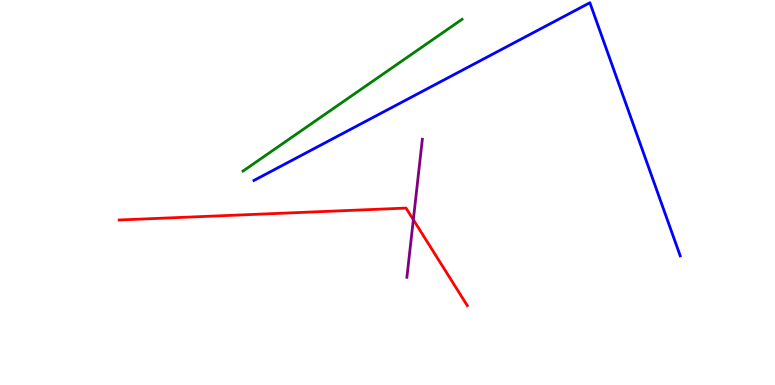[{'lines': ['blue', 'red'], 'intersections': []}, {'lines': ['green', 'red'], 'intersections': []}, {'lines': ['purple', 'red'], 'intersections': [{'x': 5.33, 'y': 4.29}]}, {'lines': ['blue', 'green'], 'intersections': []}, {'lines': ['blue', 'purple'], 'intersections': []}, {'lines': ['green', 'purple'], 'intersections': []}]